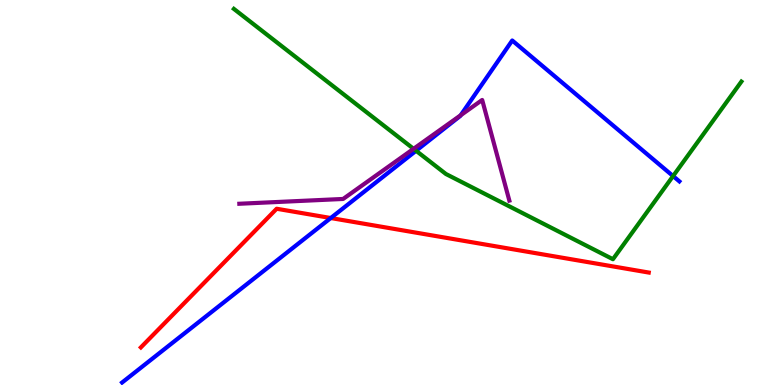[{'lines': ['blue', 'red'], 'intersections': [{'x': 4.27, 'y': 4.34}]}, {'lines': ['green', 'red'], 'intersections': []}, {'lines': ['purple', 'red'], 'intersections': []}, {'lines': ['blue', 'green'], 'intersections': [{'x': 5.37, 'y': 6.08}, {'x': 8.68, 'y': 5.43}]}, {'lines': ['blue', 'purple'], 'intersections': [{'x': 5.94, 'y': 7.01}]}, {'lines': ['green', 'purple'], 'intersections': [{'x': 5.34, 'y': 6.13}]}]